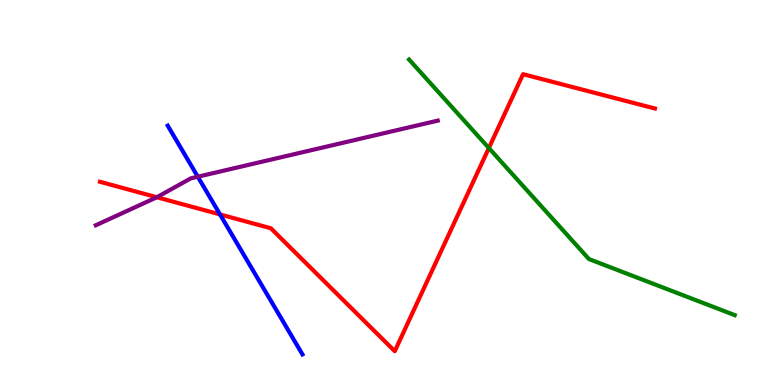[{'lines': ['blue', 'red'], 'intersections': [{'x': 2.84, 'y': 4.43}]}, {'lines': ['green', 'red'], 'intersections': [{'x': 6.31, 'y': 6.15}]}, {'lines': ['purple', 'red'], 'intersections': [{'x': 2.02, 'y': 4.88}]}, {'lines': ['blue', 'green'], 'intersections': []}, {'lines': ['blue', 'purple'], 'intersections': [{'x': 2.55, 'y': 5.41}]}, {'lines': ['green', 'purple'], 'intersections': []}]